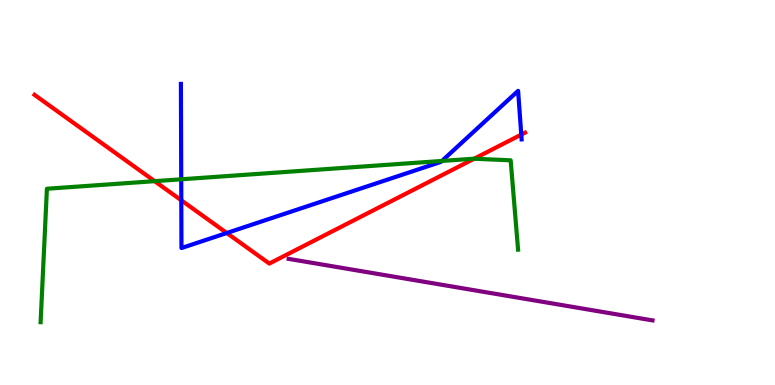[{'lines': ['blue', 'red'], 'intersections': [{'x': 2.34, 'y': 4.8}, {'x': 2.93, 'y': 3.95}, {'x': 6.73, 'y': 6.5}]}, {'lines': ['green', 'red'], 'intersections': [{'x': 2.0, 'y': 5.29}, {'x': 6.12, 'y': 5.88}]}, {'lines': ['purple', 'red'], 'intersections': []}, {'lines': ['blue', 'green'], 'intersections': [{'x': 2.34, 'y': 5.34}, {'x': 5.7, 'y': 5.82}]}, {'lines': ['blue', 'purple'], 'intersections': []}, {'lines': ['green', 'purple'], 'intersections': []}]